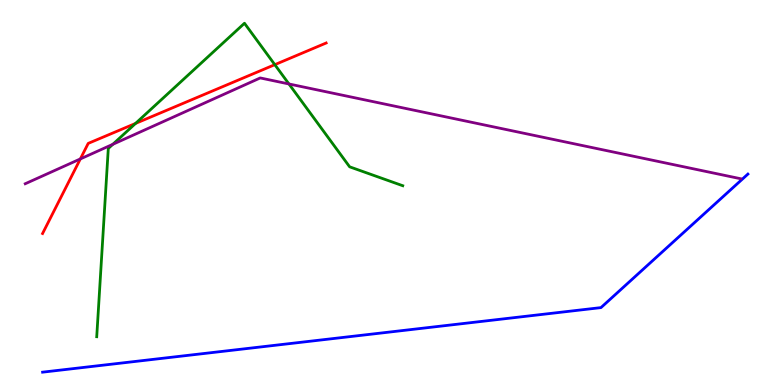[{'lines': ['blue', 'red'], 'intersections': []}, {'lines': ['green', 'red'], 'intersections': [{'x': 1.75, 'y': 6.79}, {'x': 3.55, 'y': 8.32}]}, {'lines': ['purple', 'red'], 'intersections': [{'x': 1.04, 'y': 5.87}]}, {'lines': ['blue', 'green'], 'intersections': []}, {'lines': ['blue', 'purple'], 'intersections': []}, {'lines': ['green', 'purple'], 'intersections': [{'x': 1.46, 'y': 6.25}, {'x': 3.73, 'y': 7.82}]}]